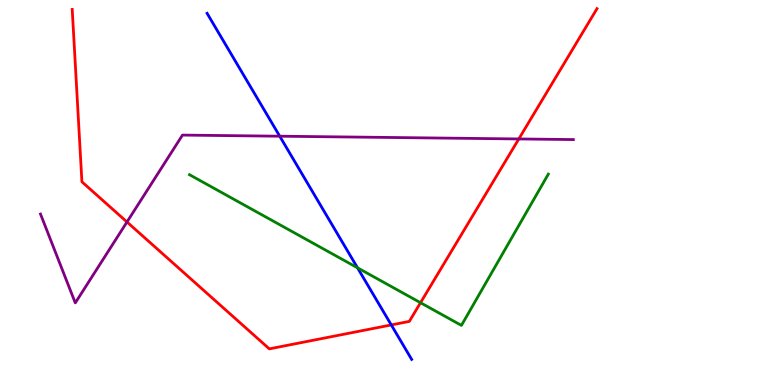[{'lines': ['blue', 'red'], 'intersections': [{'x': 5.05, 'y': 1.56}]}, {'lines': ['green', 'red'], 'intersections': [{'x': 5.43, 'y': 2.14}]}, {'lines': ['purple', 'red'], 'intersections': [{'x': 1.64, 'y': 4.23}, {'x': 6.69, 'y': 6.39}]}, {'lines': ['blue', 'green'], 'intersections': [{'x': 4.61, 'y': 3.04}]}, {'lines': ['blue', 'purple'], 'intersections': [{'x': 3.61, 'y': 6.46}]}, {'lines': ['green', 'purple'], 'intersections': []}]